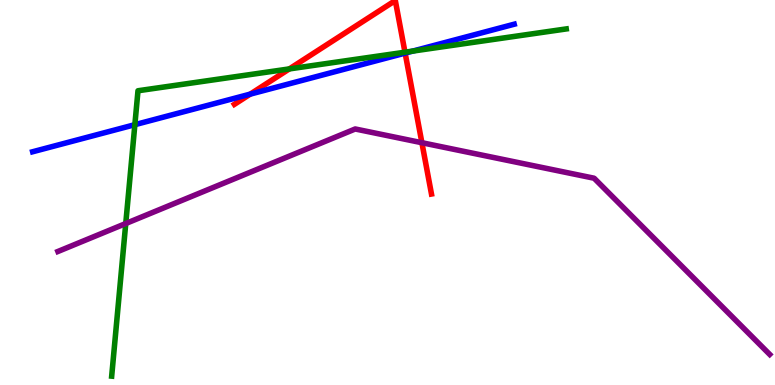[{'lines': ['blue', 'red'], 'intersections': [{'x': 3.23, 'y': 7.55}, {'x': 5.23, 'y': 8.62}]}, {'lines': ['green', 'red'], 'intersections': [{'x': 3.73, 'y': 8.21}, {'x': 5.23, 'y': 8.64}]}, {'lines': ['purple', 'red'], 'intersections': [{'x': 5.44, 'y': 6.29}]}, {'lines': ['blue', 'green'], 'intersections': [{'x': 1.74, 'y': 6.76}, {'x': 5.33, 'y': 8.67}]}, {'lines': ['blue', 'purple'], 'intersections': []}, {'lines': ['green', 'purple'], 'intersections': [{'x': 1.62, 'y': 4.19}]}]